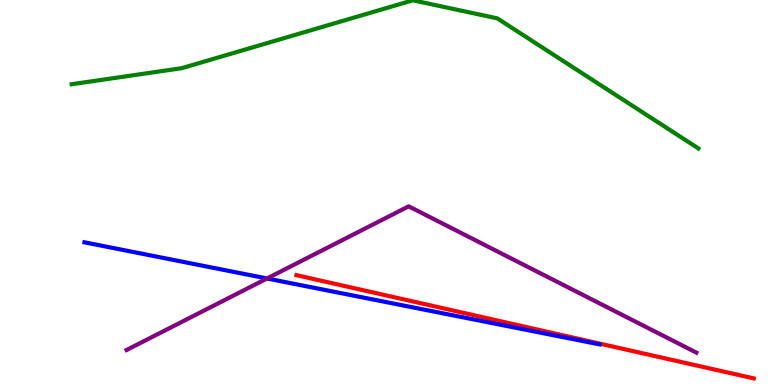[{'lines': ['blue', 'red'], 'intersections': []}, {'lines': ['green', 'red'], 'intersections': []}, {'lines': ['purple', 'red'], 'intersections': []}, {'lines': ['blue', 'green'], 'intersections': []}, {'lines': ['blue', 'purple'], 'intersections': [{'x': 3.45, 'y': 2.77}]}, {'lines': ['green', 'purple'], 'intersections': []}]